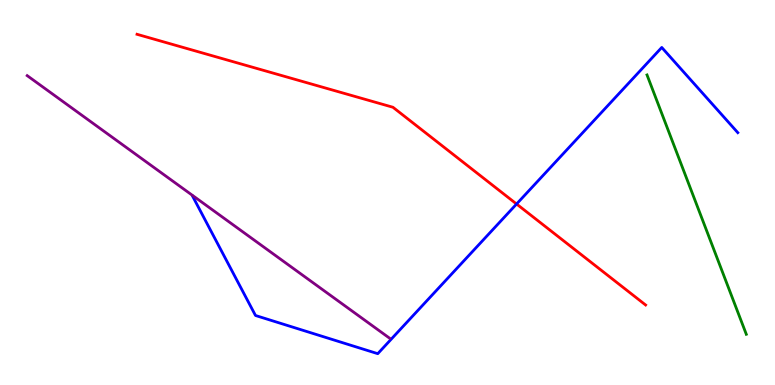[{'lines': ['blue', 'red'], 'intersections': [{'x': 6.67, 'y': 4.7}]}, {'lines': ['green', 'red'], 'intersections': []}, {'lines': ['purple', 'red'], 'intersections': []}, {'lines': ['blue', 'green'], 'intersections': []}, {'lines': ['blue', 'purple'], 'intersections': []}, {'lines': ['green', 'purple'], 'intersections': []}]